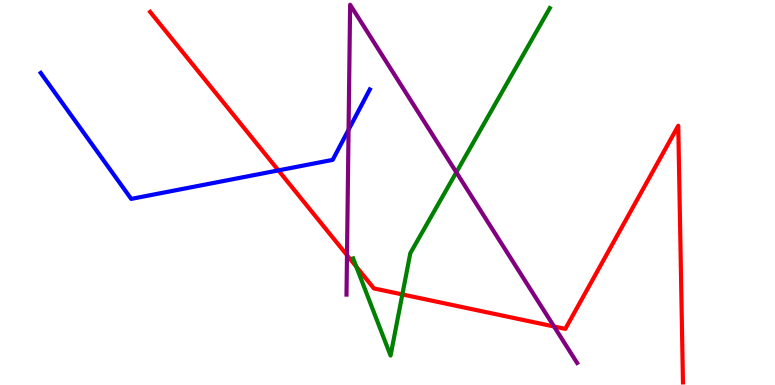[{'lines': ['blue', 'red'], 'intersections': [{'x': 3.59, 'y': 5.57}]}, {'lines': ['green', 'red'], 'intersections': [{'x': 4.6, 'y': 3.07}, {'x': 5.19, 'y': 2.35}]}, {'lines': ['purple', 'red'], 'intersections': [{'x': 4.48, 'y': 3.37}, {'x': 7.15, 'y': 1.52}]}, {'lines': ['blue', 'green'], 'intersections': []}, {'lines': ['blue', 'purple'], 'intersections': [{'x': 4.5, 'y': 6.63}]}, {'lines': ['green', 'purple'], 'intersections': [{'x': 5.89, 'y': 5.52}]}]